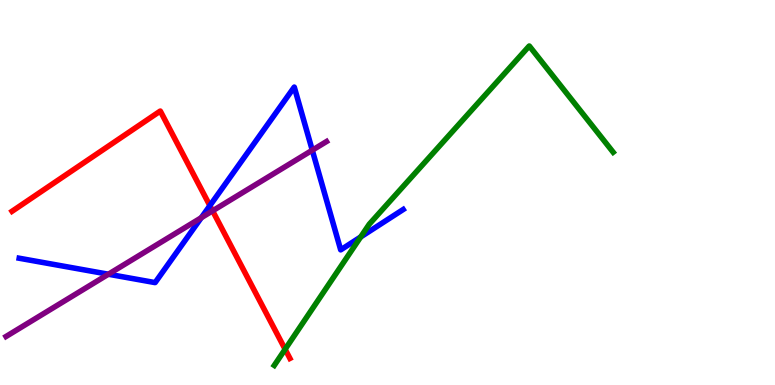[{'lines': ['blue', 'red'], 'intersections': [{'x': 2.71, 'y': 4.66}]}, {'lines': ['green', 'red'], 'intersections': [{'x': 3.68, 'y': 0.928}]}, {'lines': ['purple', 'red'], 'intersections': [{'x': 2.74, 'y': 4.52}]}, {'lines': ['blue', 'green'], 'intersections': [{'x': 4.65, 'y': 3.85}]}, {'lines': ['blue', 'purple'], 'intersections': [{'x': 1.4, 'y': 2.88}, {'x': 2.6, 'y': 4.35}, {'x': 4.03, 'y': 6.1}]}, {'lines': ['green', 'purple'], 'intersections': []}]